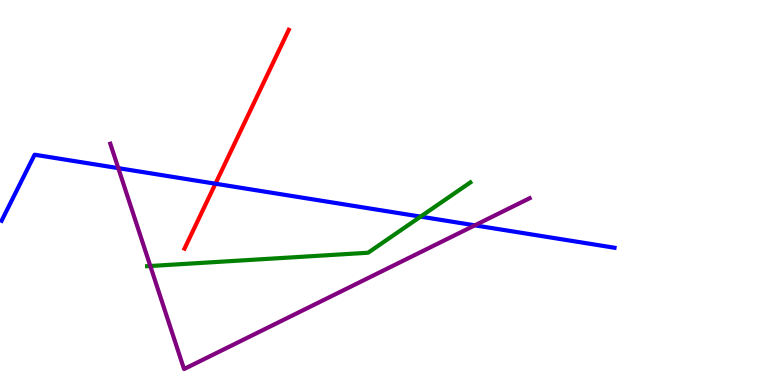[{'lines': ['blue', 'red'], 'intersections': [{'x': 2.78, 'y': 5.23}]}, {'lines': ['green', 'red'], 'intersections': []}, {'lines': ['purple', 'red'], 'intersections': []}, {'lines': ['blue', 'green'], 'intersections': [{'x': 5.43, 'y': 4.37}]}, {'lines': ['blue', 'purple'], 'intersections': [{'x': 1.53, 'y': 5.63}, {'x': 6.13, 'y': 4.15}]}, {'lines': ['green', 'purple'], 'intersections': [{'x': 1.94, 'y': 3.09}]}]